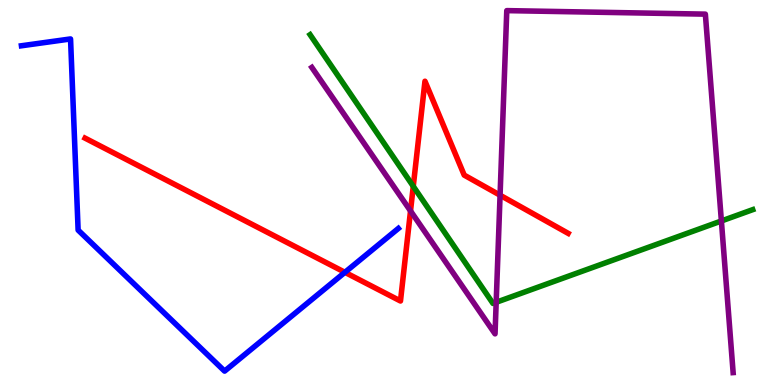[{'lines': ['blue', 'red'], 'intersections': [{'x': 4.45, 'y': 2.93}]}, {'lines': ['green', 'red'], 'intersections': [{'x': 5.33, 'y': 5.16}]}, {'lines': ['purple', 'red'], 'intersections': [{'x': 5.3, 'y': 4.52}, {'x': 6.45, 'y': 4.93}]}, {'lines': ['blue', 'green'], 'intersections': []}, {'lines': ['blue', 'purple'], 'intersections': []}, {'lines': ['green', 'purple'], 'intersections': [{'x': 6.4, 'y': 2.15}, {'x': 9.31, 'y': 4.26}]}]